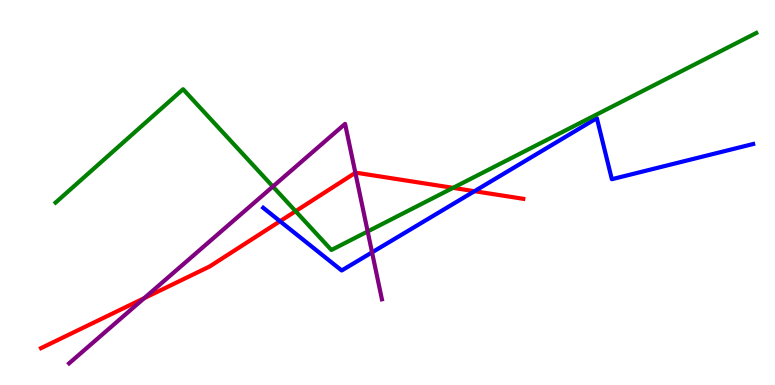[{'lines': ['blue', 'red'], 'intersections': [{'x': 3.61, 'y': 4.25}, {'x': 6.12, 'y': 5.03}]}, {'lines': ['green', 'red'], 'intersections': [{'x': 3.81, 'y': 4.51}, {'x': 5.85, 'y': 5.12}]}, {'lines': ['purple', 'red'], 'intersections': [{'x': 1.86, 'y': 2.25}, {'x': 4.59, 'y': 5.51}]}, {'lines': ['blue', 'green'], 'intersections': []}, {'lines': ['blue', 'purple'], 'intersections': [{'x': 4.8, 'y': 3.45}]}, {'lines': ['green', 'purple'], 'intersections': [{'x': 3.52, 'y': 5.15}, {'x': 4.74, 'y': 3.99}]}]